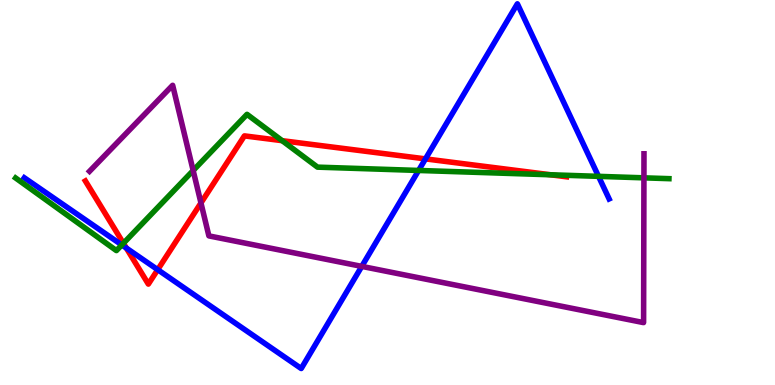[{'lines': ['blue', 'red'], 'intersections': [{'x': 1.63, 'y': 3.56}, {'x': 2.03, 'y': 3.0}, {'x': 5.49, 'y': 5.87}]}, {'lines': ['green', 'red'], 'intersections': [{'x': 1.59, 'y': 3.68}, {'x': 3.64, 'y': 6.35}, {'x': 7.1, 'y': 5.46}]}, {'lines': ['purple', 'red'], 'intersections': [{'x': 2.59, 'y': 4.73}]}, {'lines': ['blue', 'green'], 'intersections': [{'x': 1.57, 'y': 3.64}, {'x': 5.4, 'y': 5.57}, {'x': 7.72, 'y': 5.42}]}, {'lines': ['blue', 'purple'], 'intersections': [{'x': 4.67, 'y': 3.08}]}, {'lines': ['green', 'purple'], 'intersections': [{'x': 2.49, 'y': 5.57}, {'x': 8.31, 'y': 5.38}]}]